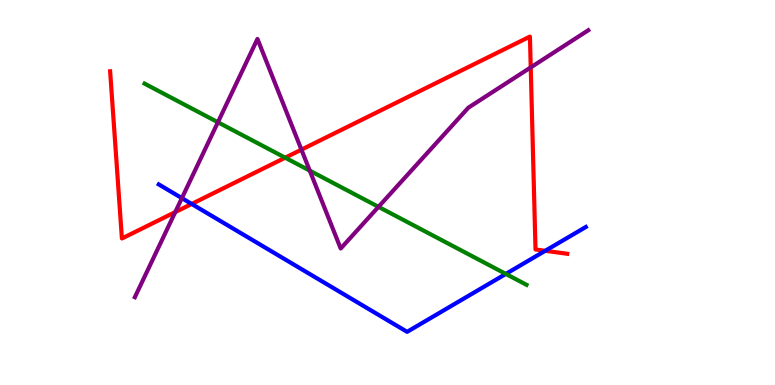[{'lines': ['blue', 'red'], 'intersections': [{'x': 2.47, 'y': 4.7}, {'x': 7.04, 'y': 3.49}]}, {'lines': ['green', 'red'], 'intersections': [{'x': 3.68, 'y': 5.9}]}, {'lines': ['purple', 'red'], 'intersections': [{'x': 2.26, 'y': 4.49}, {'x': 3.89, 'y': 6.11}, {'x': 6.85, 'y': 8.25}]}, {'lines': ['blue', 'green'], 'intersections': [{'x': 6.53, 'y': 2.89}]}, {'lines': ['blue', 'purple'], 'intersections': [{'x': 2.35, 'y': 4.85}]}, {'lines': ['green', 'purple'], 'intersections': [{'x': 2.81, 'y': 6.82}, {'x': 4.0, 'y': 5.57}, {'x': 4.88, 'y': 4.63}]}]